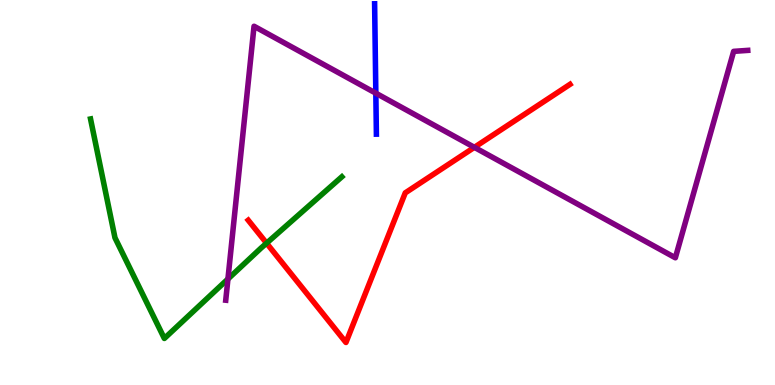[{'lines': ['blue', 'red'], 'intersections': []}, {'lines': ['green', 'red'], 'intersections': [{'x': 3.44, 'y': 3.68}]}, {'lines': ['purple', 'red'], 'intersections': [{'x': 6.12, 'y': 6.17}]}, {'lines': ['blue', 'green'], 'intersections': []}, {'lines': ['blue', 'purple'], 'intersections': [{'x': 4.85, 'y': 7.58}]}, {'lines': ['green', 'purple'], 'intersections': [{'x': 2.94, 'y': 2.75}]}]